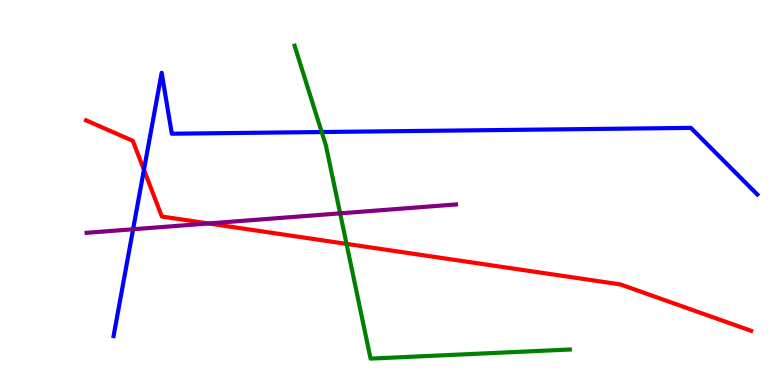[{'lines': ['blue', 'red'], 'intersections': [{'x': 1.86, 'y': 5.59}]}, {'lines': ['green', 'red'], 'intersections': [{'x': 4.47, 'y': 3.67}]}, {'lines': ['purple', 'red'], 'intersections': [{'x': 2.69, 'y': 4.2}]}, {'lines': ['blue', 'green'], 'intersections': [{'x': 4.15, 'y': 6.57}]}, {'lines': ['blue', 'purple'], 'intersections': [{'x': 1.72, 'y': 4.05}]}, {'lines': ['green', 'purple'], 'intersections': [{'x': 4.39, 'y': 4.46}]}]